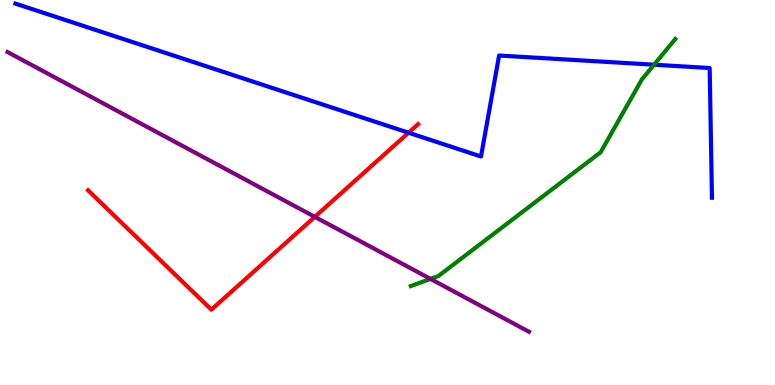[{'lines': ['blue', 'red'], 'intersections': [{'x': 5.27, 'y': 6.55}]}, {'lines': ['green', 'red'], 'intersections': []}, {'lines': ['purple', 'red'], 'intersections': [{'x': 4.06, 'y': 4.37}]}, {'lines': ['blue', 'green'], 'intersections': [{'x': 8.44, 'y': 8.32}]}, {'lines': ['blue', 'purple'], 'intersections': []}, {'lines': ['green', 'purple'], 'intersections': [{'x': 5.55, 'y': 2.76}]}]